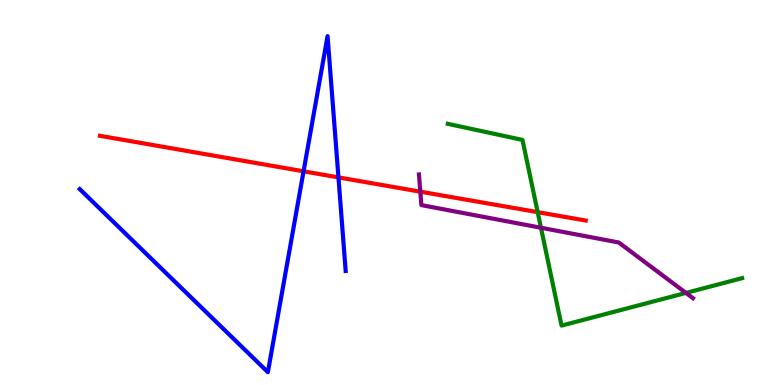[{'lines': ['blue', 'red'], 'intersections': [{'x': 3.92, 'y': 5.55}, {'x': 4.37, 'y': 5.39}]}, {'lines': ['green', 'red'], 'intersections': [{'x': 6.94, 'y': 4.49}]}, {'lines': ['purple', 'red'], 'intersections': [{'x': 5.42, 'y': 5.02}]}, {'lines': ['blue', 'green'], 'intersections': []}, {'lines': ['blue', 'purple'], 'intersections': []}, {'lines': ['green', 'purple'], 'intersections': [{'x': 6.98, 'y': 4.08}, {'x': 8.85, 'y': 2.39}]}]